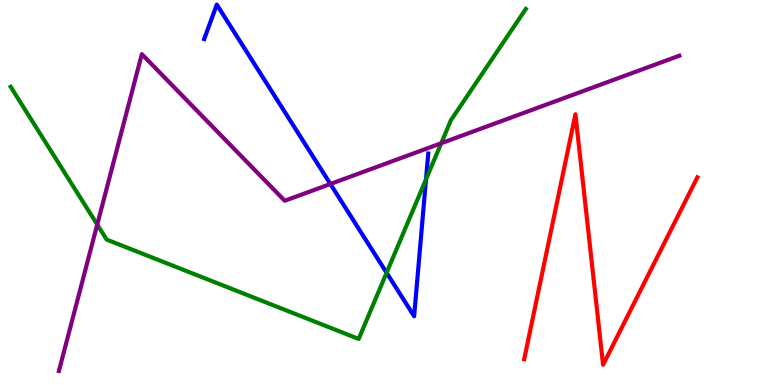[{'lines': ['blue', 'red'], 'intersections': []}, {'lines': ['green', 'red'], 'intersections': []}, {'lines': ['purple', 'red'], 'intersections': []}, {'lines': ['blue', 'green'], 'intersections': [{'x': 4.99, 'y': 2.92}, {'x': 5.5, 'y': 5.34}]}, {'lines': ['blue', 'purple'], 'intersections': [{'x': 4.26, 'y': 5.22}]}, {'lines': ['green', 'purple'], 'intersections': [{'x': 1.25, 'y': 4.17}, {'x': 5.69, 'y': 6.28}]}]